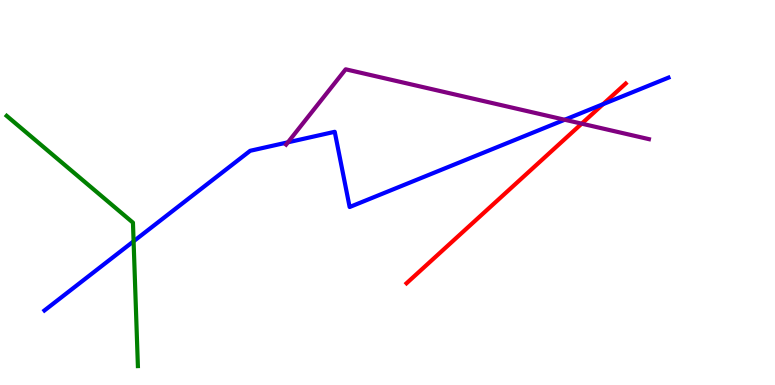[{'lines': ['blue', 'red'], 'intersections': [{'x': 7.78, 'y': 7.29}]}, {'lines': ['green', 'red'], 'intersections': []}, {'lines': ['purple', 'red'], 'intersections': [{'x': 7.51, 'y': 6.79}]}, {'lines': ['blue', 'green'], 'intersections': [{'x': 1.72, 'y': 3.73}]}, {'lines': ['blue', 'purple'], 'intersections': [{'x': 3.72, 'y': 6.3}, {'x': 7.29, 'y': 6.89}]}, {'lines': ['green', 'purple'], 'intersections': []}]